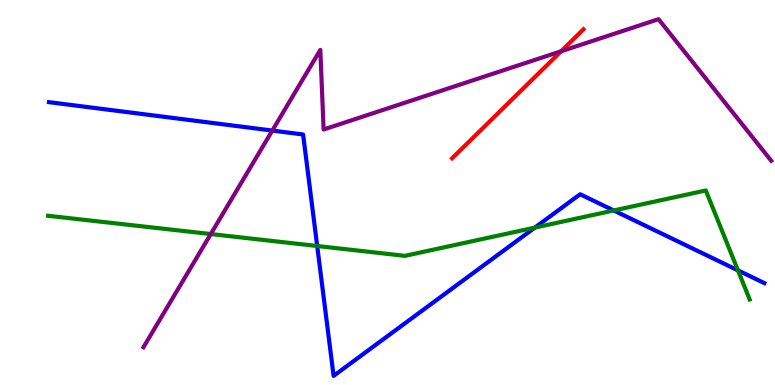[{'lines': ['blue', 'red'], 'intersections': []}, {'lines': ['green', 'red'], 'intersections': []}, {'lines': ['purple', 'red'], 'intersections': [{'x': 7.24, 'y': 8.67}]}, {'lines': ['blue', 'green'], 'intersections': [{'x': 4.09, 'y': 3.61}, {'x': 6.9, 'y': 4.09}, {'x': 7.92, 'y': 4.53}, {'x': 9.52, 'y': 2.98}]}, {'lines': ['blue', 'purple'], 'intersections': [{'x': 3.51, 'y': 6.61}]}, {'lines': ['green', 'purple'], 'intersections': [{'x': 2.72, 'y': 3.92}]}]